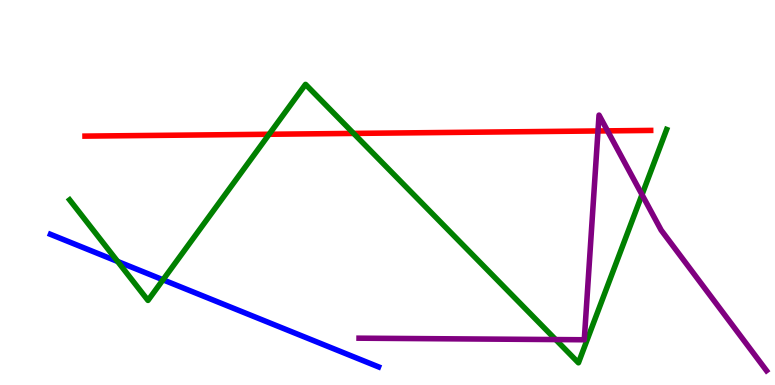[{'lines': ['blue', 'red'], 'intersections': []}, {'lines': ['green', 'red'], 'intersections': [{'x': 3.47, 'y': 6.51}, {'x': 4.56, 'y': 6.53}]}, {'lines': ['purple', 'red'], 'intersections': [{'x': 7.72, 'y': 6.6}, {'x': 7.84, 'y': 6.6}]}, {'lines': ['blue', 'green'], 'intersections': [{'x': 1.52, 'y': 3.21}, {'x': 2.1, 'y': 2.73}]}, {'lines': ['blue', 'purple'], 'intersections': []}, {'lines': ['green', 'purple'], 'intersections': [{'x': 7.17, 'y': 1.18}, {'x': 8.28, 'y': 4.94}]}]